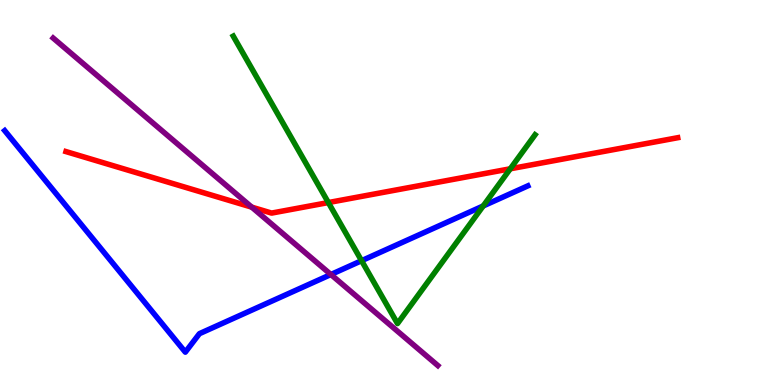[{'lines': ['blue', 'red'], 'intersections': []}, {'lines': ['green', 'red'], 'intersections': [{'x': 4.24, 'y': 4.74}, {'x': 6.58, 'y': 5.62}]}, {'lines': ['purple', 'red'], 'intersections': [{'x': 3.25, 'y': 4.62}]}, {'lines': ['blue', 'green'], 'intersections': [{'x': 4.67, 'y': 3.23}, {'x': 6.23, 'y': 4.65}]}, {'lines': ['blue', 'purple'], 'intersections': [{'x': 4.27, 'y': 2.87}]}, {'lines': ['green', 'purple'], 'intersections': []}]